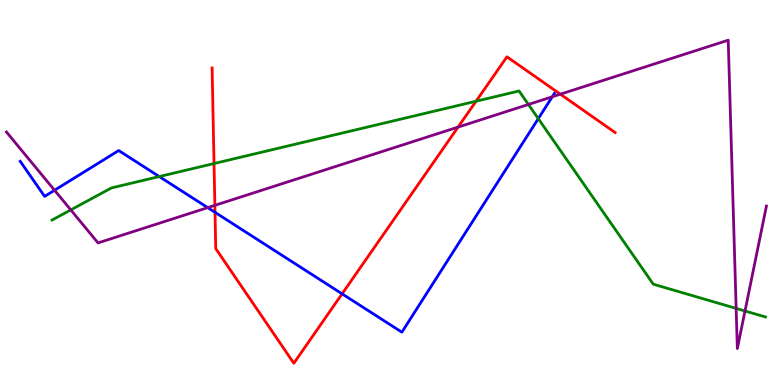[{'lines': ['blue', 'red'], 'intersections': [{'x': 2.77, 'y': 4.49}, {'x': 4.41, 'y': 2.37}]}, {'lines': ['green', 'red'], 'intersections': [{'x': 2.76, 'y': 5.75}, {'x': 6.14, 'y': 7.37}]}, {'lines': ['purple', 'red'], 'intersections': [{'x': 2.77, 'y': 4.67}, {'x': 5.91, 'y': 6.7}, {'x': 7.23, 'y': 7.55}]}, {'lines': ['blue', 'green'], 'intersections': [{'x': 2.05, 'y': 5.41}, {'x': 6.95, 'y': 6.92}]}, {'lines': ['blue', 'purple'], 'intersections': [{'x': 0.704, 'y': 5.06}, {'x': 2.68, 'y': 4.61}, {'x': 7.13, 'y': 7.49}]}, {'lines': ['green', 'purple'], 'intersections': [{'x': 0.913, 'y': 4.55}, {'x': 6.82, 'y': 7.29}, {'x': 9.5, 'y': 1.99}, {'x': 9.61, 'y': 1.92}]}]